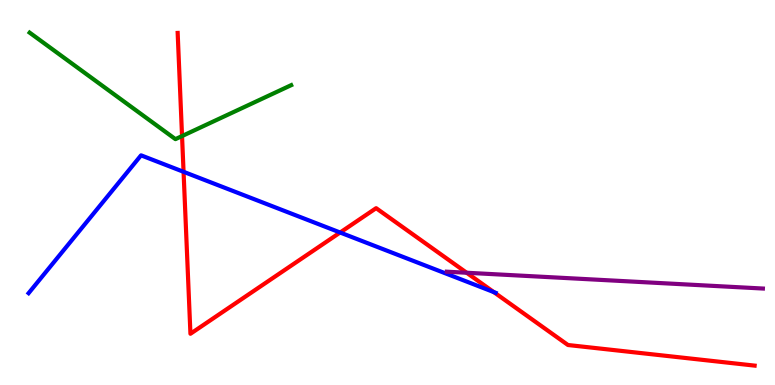[{'lines': ['blue', 'red'], 'intersections': [{'x': 2.37, 'y': 5.54}, {'x': 4.39, 'y': 3.96}, {'x': 6.37, 'y': 2.41}]}, {'lines': ['green', 'red'], 'intersections': [{'x': 2.35, 'y': 6.47}]}, {'lines': ['purple', 'red'], 'intersections': [{'x': 6.02, 'y': 2.92}]}, {'lines': ['blue', 'green'], 'intersections': []}, {'lines': ['blue', 'purple'], 'intersections': []}, {'lines': ['green', 'purple'], 'intersections': []}]